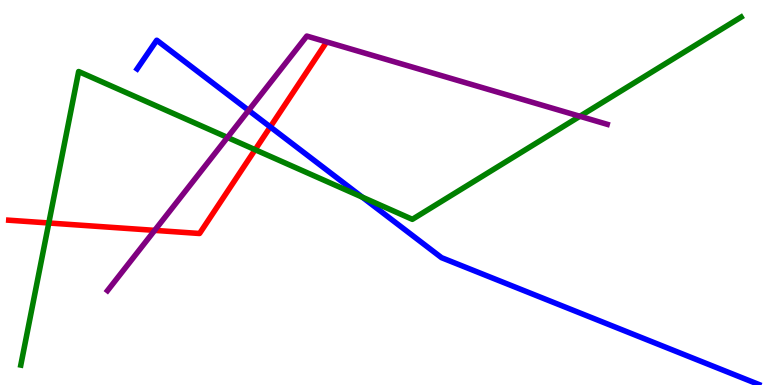[{'lines': ['blue', 'red'], 'intersections': [{'x': 3.49, 'y': 6.7}]}, {'lines': ['green', 'red'], 'intersections': [{'x': 0.63, 'y': 4.21}, {'x': 3.29, 'y': 6.11}]}, {'lines': ['purple', 'red'], 'intersections': [{'x': 2.0, 'y': 4.02}]}, {'lines': ['blue', 'green'], 'intersections': [{'x': 4.67, 'y': 4.88}]}, {'lines': ['blue', 'purple'], 'intersections': [{'x': 3.21, 'y': 7.13}]}, {'lines': ['green', 'purple'], 'intersections': [{'x': 2.93, 'y': 6.43}, {'x': 7.48, 'y': 6.98}]}]